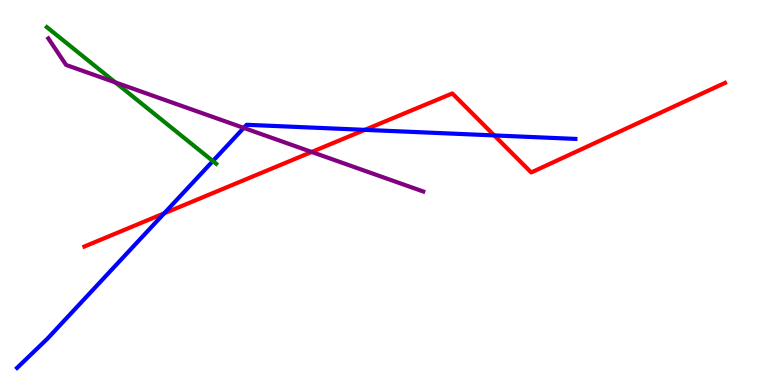[{'lines': ['blue', 'red'], 'intersections': [{'x': 2.12, 'y': 4.46}, {'x': 4.71, 'y': 6.63}, {'x': 6.38, 'y': 6.48}]}, {'lines': ['green', 'red'], 'intersections': []}, {'lines': ['purple', 'red'], 'intersections': [{'x': 4.02, 'y': 6.05}]}, {'lines': ['blue', 'green'], 'intersections': [{'x': 2.75, 'y': 5.82}]}, {'lines': ['blue', 'purple'], 'intersections': [{'x': 3.15, 'y': 6.68}]}, {'lines': ['green', 'purple'], 'intersections': [{'x': 1.49, 'y': 7.86}]}]